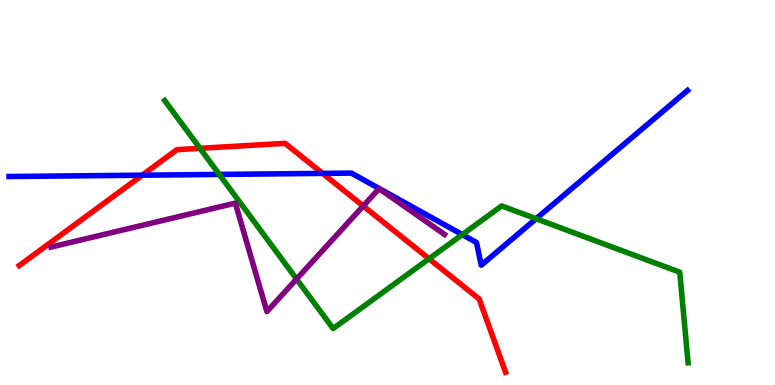[{'lines': ['blue', 'red'], 'intersections': [{'x': 1.83, 'y': 5.45}, {'x': 4.16, 'y': 5.5}]}, {'lines': ['green', 'red'], 'intersections': [{'x': 2.58, 'y': 6.15}, {'x': 5.54, 'y': 3.28}]}, {'lines': ['purple', 'red'], 'intersections': [{'x': 4.69, 'y': 4.65}]}, {'lines': ['blue', 'green'], 'intersections': [{'x': 2.83, 'y': 5.47}, {'x': 5.96, 'y': 3.91}, {'x': 6.92, 'y': 4.32}]}, {'lines': ['blue', 'purple'], 'intersections': []}, {'lines': ['green', 'purple'], 'intersections': [{'x': 3.83, 'y': 2.75}]}]